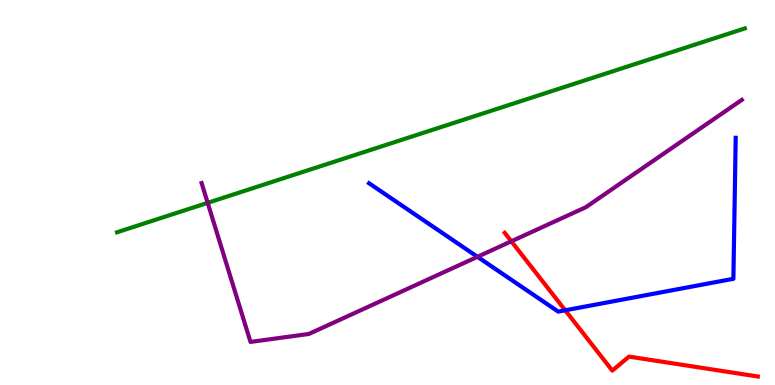[{'lines': ['blue', 'red'], 'intersections': [{'x': 7.29, 'y': 1.94}]}, {'lines': ['green', 'red'], 'intersections': []}, {'lines': ['purple', 'red'], 'intersections': [{'x': 6.6, 'y': 3.73}]}, {'lines': ['blue', 'green'], 'intersections': []}, {'lines': ['blue', 'purple'], 'intersections': [{'x': 6.16, 'y': 3.33}]}, {'lines': ['green', 'purple'], 'intersections': [{'x': 2.68, 'y': 4.73}]}]